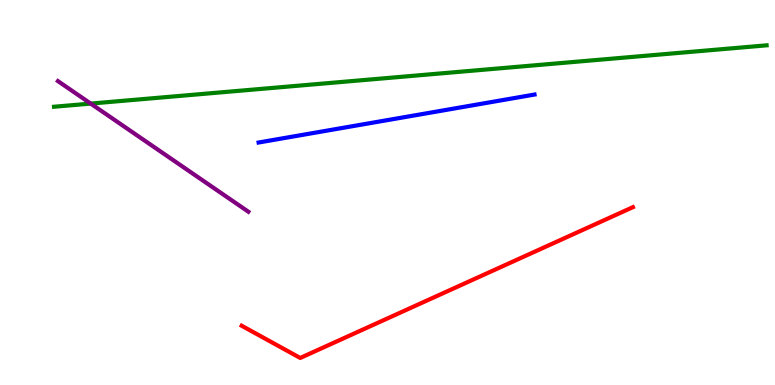[{'lines': ['blue', 'red'], 'intersections': []}, {'lines': ['green', 'red'], 'intersections': []}, {'lines': ['purple', 'red'], 'intersections': []}, {'lines': ['blue', 'green'], 'intersections': []}, {'lines': ['blue', 'purple'], 'intersections': []}, {'lines': ['green', 'purple'], 'intersections': [{'x': 1.17, 'y': 7.31}]}]